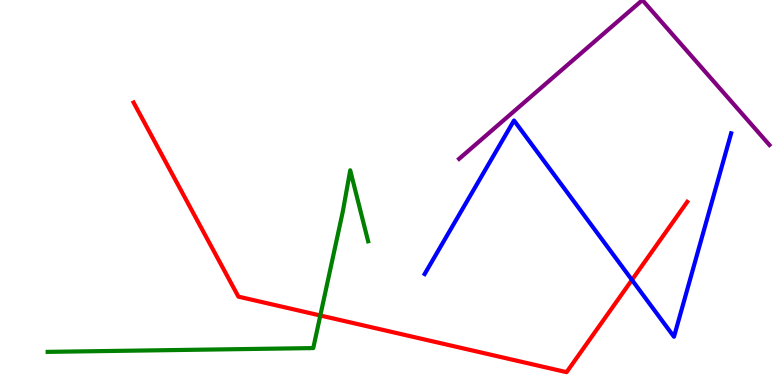[{'lines': ['blue', 'red'], 'intersections': [{'x': 8.15, 'y': 2.73}]}, {'lines': ['green', 'red'], 'intersections': [{'x': 4.13, 'y': 1.81}]}, {'lines': ['purple', 'red'], 'intersections': []}, {'lines': ['blue', 'green'], 'intersections': []}, {'lines': ['blue', 'purple'], 'intersections': []}, {'lines': ['green', 'purple'], 'intersections': []}]